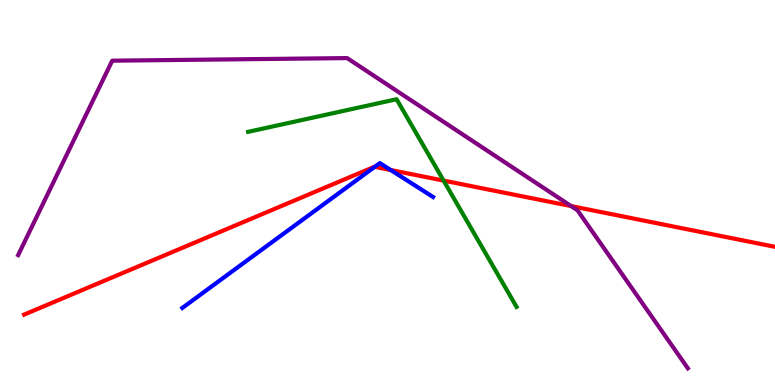[{'lines': ['blue', 'red'], 'intersections': [{'x': 4.84, 'y': 5.67}, {'x': 5.04, 'y': 5.58}]}, {'lines': ['green', 'red'], 'intersections': [{'x': 5.72, 'y': 5.31}]}, {'lines': ['purple', 'red'], 'intersections': [{'x': 7.37, 'y': 4.65}]}, {'lines': ['blue', 'green'], 'intersections': []}, {'lines': ['blue', 'purple'], 'intersections': []}, {'lines': ['green', 'purple'], 'intersections': []}]